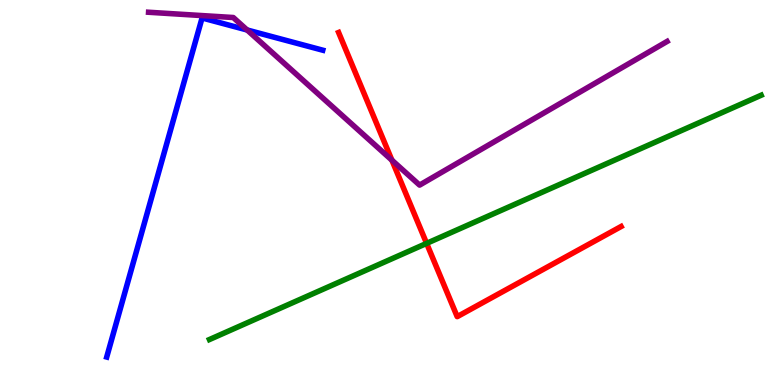[{'lines': ['blue', 'red'], 'intersections': []}, {'lines': ['green', 'red'], 'intersections': [{'x': 5.5, 'y': 3.68}]}, {'lines': ['purple', 'red'], 'intersections': [{'x': 5.06, 'y': 5.84}]}, {'lines': ['blue', 'green'], 'intersections': []}, {'lines': ['blue', 'purple'], 'intersections': [{'x': 3.19, 'y': 9.22}]}, {'lines': ['green', 'purple'], 'intersections': []}]